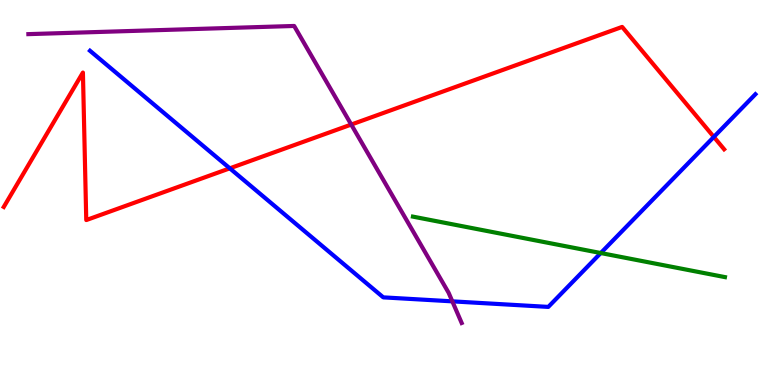[{'lines': ['blue', 'red'], 'intersections': [{'x': 2.97, 'y': 5.63}, {'x': 9.21, 'y': 6.44}]}, {'lines': ['green', 'red'], 'intersections': []}, {'lines': ['purple', 'red'], 'intersections': [{'x': 4.53, 'y': 6.76}]}, {'lines': ['blue', 'green'], 'intersections': [{'x': 7.75, 'y': 3.43}]}, {'lines': ['blue', 'purple'], 'intersections': [{'x': 5.84, 'y': 2.17}]}, {'lines': ['green', 'purple'], 'intersections': []}]